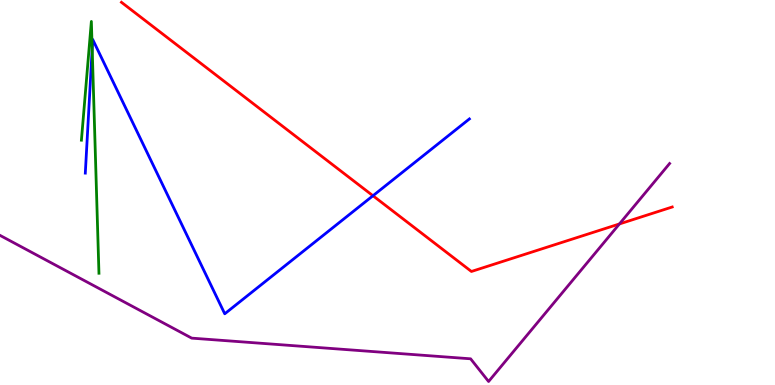[{'lines': ['blue', 'red'], 'intersections': [{'x': 4.81, 'y': 4.92}]}, {'lines': ['green', 'red'], 'intersections': []}, {'lines': ['purple', 'red'], 'intersections': [{'x': 7.99, 'y': 4.18}]}, {'lines': ['blue', 'green'], 'intersections': [{'x': 1.19, 'y': 8.74}]}, {'lines': ['blue', 'purple'], 'intersections': []}, {'lines': ['green', 'purple'], 'intersections': []}]